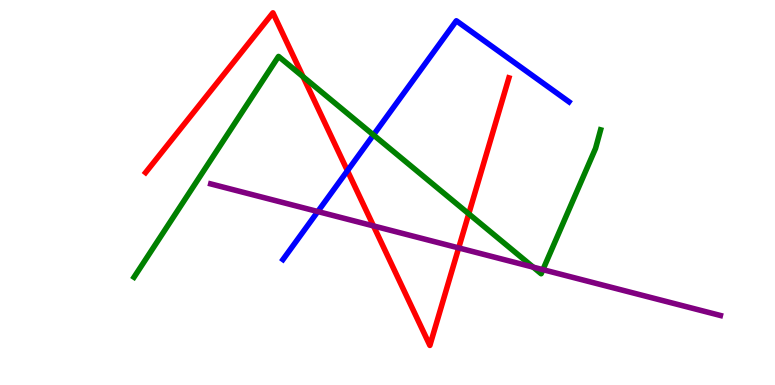[{'lines': ['blue', 'red'], 'intersections': [{'x': 4.48, 'y': 5.57}]}, {'lines': ['green', 'red'], 'intersections': [{'x': 3.91, 'y': 8.01}, {'x': 6.05, 'y': 4.45}]}, {'lines': ['purple', 'red'], 'intersections': [{'x': 4.82, 'y': 4.13}, {'x': 5.92, 'y': 3.56}]}, {'lines': ['blue', 'green'], 'intersections': [{'x': 4.82, 'y': 6.49}]}, {'lines': ['blue', 'purple'], 'intersections': [{'x': 4.1, 'y': 4.51}]}, {'lines': ['green', 'purple'], 'intersections': [{'x': 6.88, 'y': 3.06}, {'x': 7.01, 'y': 3.0}]}]